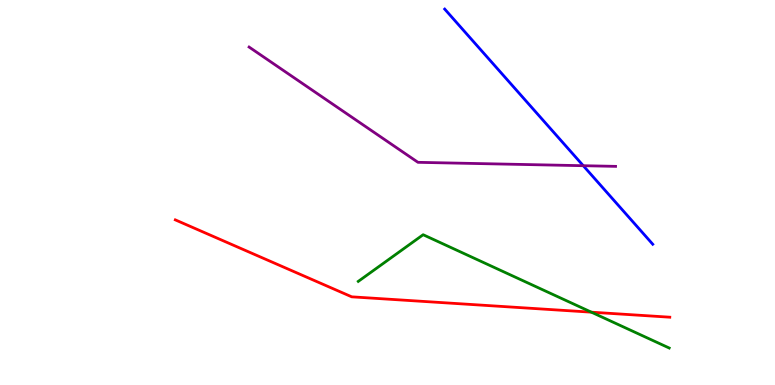[{'lines': ['blue', 'red'], 'intersections': []}, {'lines': ['green', 'red'], 'intersections': [{'x': 7.63, 'y': 1.89}]}, {'lines': ['purple', 'red'], 'intersections': []}, {'lines': ['blue', 'green'], 'intersections': []}, {'lines': ['blue', 'purple'], 'intersections': [{'x': 7.53, 'y': 5.7}]}, {'lines': ['green', 'purple'], 'intersections': []}]